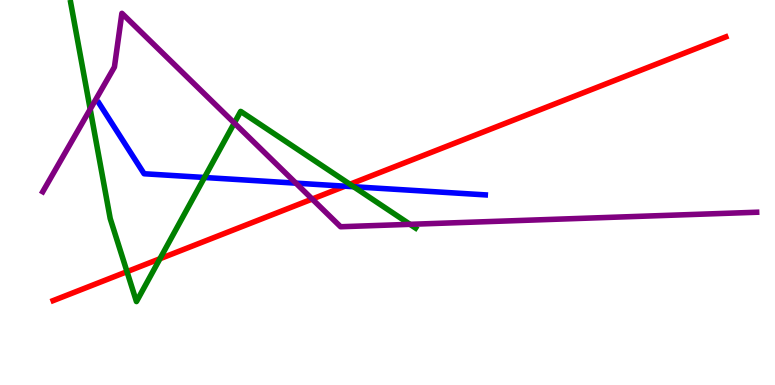[{'lines': ['blue', 'red'], 'intersections': [{'x': 4.45, 'y': 5.16}]}, {'lines': ['green', 'red'], 'intersections': [{'x': 1.64, 'y': 2.94}, {'x': 2.06, 'y': 3.28}, {'x': 4.52, 'y': 5.21}]}, {'lines': ['purple', 'red'], 'intersections': [{'x': 4.03, 'y': 4.83}]}, {'lines': ['blue', 'green'], 'intersections': [{'x': 2.64, 'y': 5.39}, {'x': 4.56, 'y': 5.15}]}, {'lines': ['blue', 'purple'], 'intersections': [{'x': 3.82, 'y': 5.24}]}, {'lines': ['green', 'purple'], 'intersections': [{'x': 1.16, 'y': 7.16}, {'x': 3.02, 'y': 6.8}, {'x': 5.29, 'y': 4.17}]}]